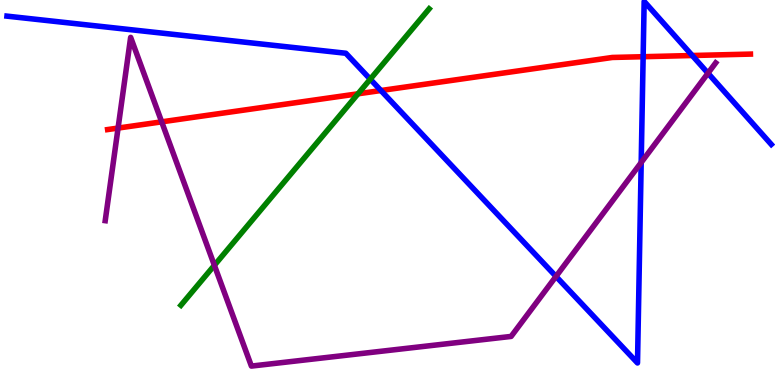[{'lines': ['blue', 'red'], 'intersections': [{'x': 4.92, 'y': 7.65}, {'x': 8.3, 'y': 8.53}, {'x': 8.93, 'y': 8.56}]}, {'lines': ['green', 'red'], 'intersections': [{'x': 4.62, 'y': 7.56}]}, {'lines': ['purple', 'red'], 'intersections': [{'x': 1.52, 'y': 6.67}, {'x': 2.09, 'y': 6.84}]}, {'lines': ['blue', 'green'], 'intersections': [{'x': 4.78, 'y': 7.94}]}, {'lines': ['blue', 'purple'], 'intersections': [{'x': 7.17, 'y': 2.82}, {'x': 8.27, 'y': 5.78}, {'x': 9.14, 'y': 8.1}]}, {'lines': ['green', 'purple'], 'intersections': [{'x': 2.77, 'y': 3.11}]}]